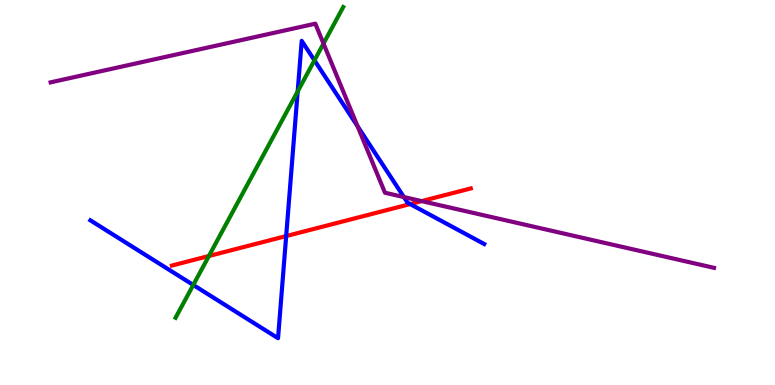[{'lines': ['blue', 'red'], 'intersections': [{'x': 3.69, 'y': 3.87}, {'x': 5.29, 'y': 4.7}]}, {'lines': ['green', 'red'], 'intersections': [{'x': 2.7, 'y': 3.35}]}, {'lines': ['purple', 'red'], 'intersections': [{'x': 5.44, 'y': 4.78}]}, {'lines': ['blue', 'green'], 'intersections': [{'x': 2.49, 'y': 2.6}, {'x': 3.84, 'y': 7.63}, {'x': 4.06, 'y': 8.43}]}, {'lines': ['blue', 'purple'], 'intersections': [{'x': 4.61, 'y': 6.72}, {'x': 5.21, 'y': 4.88}]}, {'lines': ['green', 'purple'], 'intersections': [{'x': 4.17, 'y': 8.87}]}]